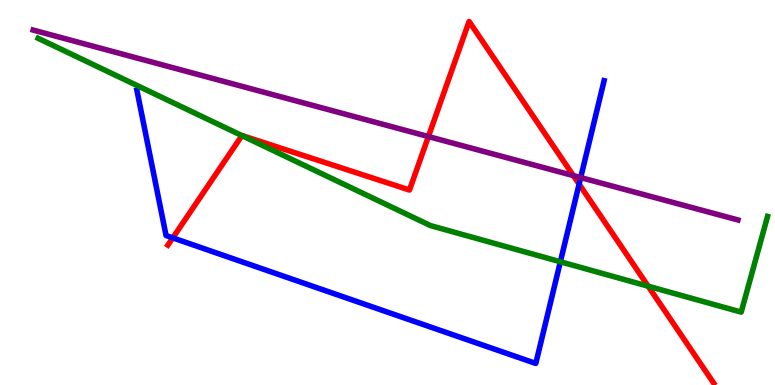[{'lines': ['blue', 'red'], 'intersections': [{'x': 2.23, 'y': 3.82}, {'x': 7.47, 'y': 5.22}]}, {'lines': ['green', 'red'], 'intersections': [{'x': 3.12, 'y': 6.48}, {'x': 8.36, 'y': 2.57}]}, {'lines': ['purple', 'red'], 'intersections': [{'x': 5.53, 'y': 6.45}, {'x': 7.4, 'y': 5.44}]}, {'lines': ['blue', 'green'], 'intersections': [{'x': 7.23, 'y': 3.2}]}, {'lines': ['blue', 'purple'], 'intersections': [{'x': 7.49, 'y': 5.39}]}, {'lines': ['green', 'purple'], 'intersections': []}]